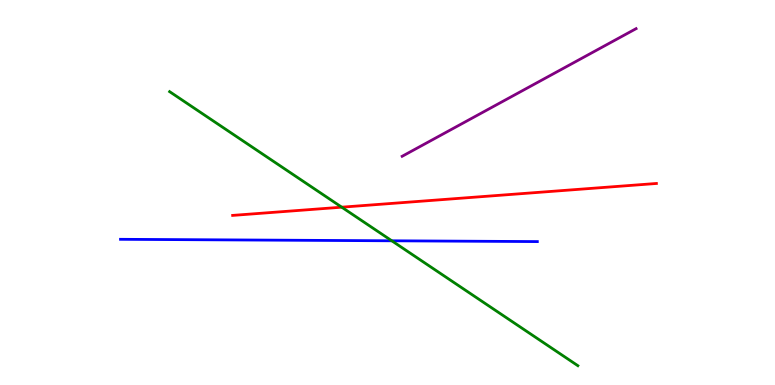[{'lines': ['blue', 'red'], 'intersections': []}, {'lines': ['green', 'red'], 'intersections': [{'x': 4.41, 'y': 4.62}]}, {'lines': ['purple', 'red'], 'intersections': []}, {'lines': ['blue', 'green'], 'intersections': [{'x': 5.06, 'y': 3.75}]}, {'lines': ['blue', 'purple'], 'intersections': []}, {'lines': ['green', 'purple'], 'intersections': []}]